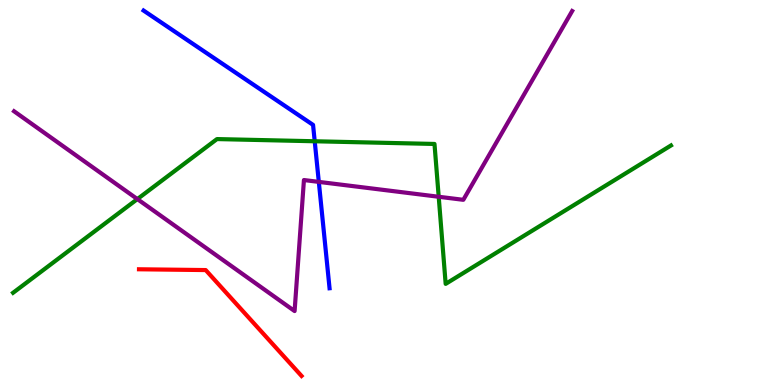[{'lines': ['blue', 'red'], 'intersections': []}, {'lines': ['green', 'red'], 'intersections': []}, {'lines': ['purple', 'red'], 'intersections': []}, {'lines': ['blue', 'green'], 'intersections': [{'x': 4.06, 'y': 6.33}]}, {'lines': ['blue', 'purple'], 'intersections': [{'x': 4.11, 'y': 5.28}]}, {'lines': ['green', 'purple'], 'intersections': [{'x': 1.77, 'y': 4.83}, {'x': 5.66, 'y': 4.89}]}]